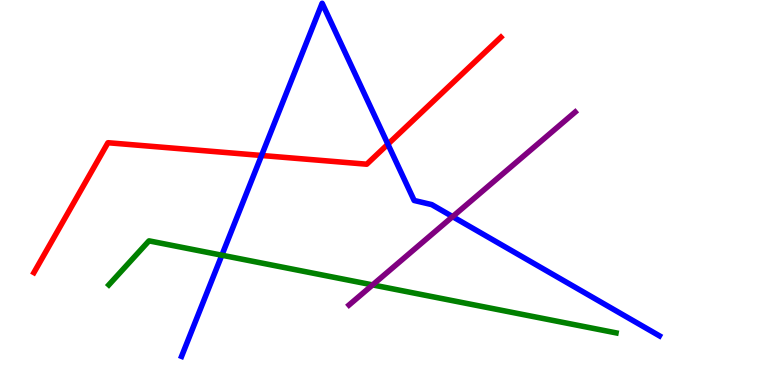[{'lines': ['blue', 'red'], 'intersections': [{'x': 3.37, 'y': 5.96}, {'x': 5.01, 'y': 6.26}]}, {'lines': ['green', 'red'], 'intersections': []}, {'lines': ['purple', 'red'], 'intersections': []}, {'lines': ['blue', 'green'], 'intersections': [{'x': 2.86, 'y': 3.37}]}, {'lines': ['blue', 'purple'], 'intersections': [{'x': 5.84, 'y': 4.37}]}, {'lines': ['green', 'purple'], 'intersections': [{'x': 4.81, 'y': 2.6}]}]